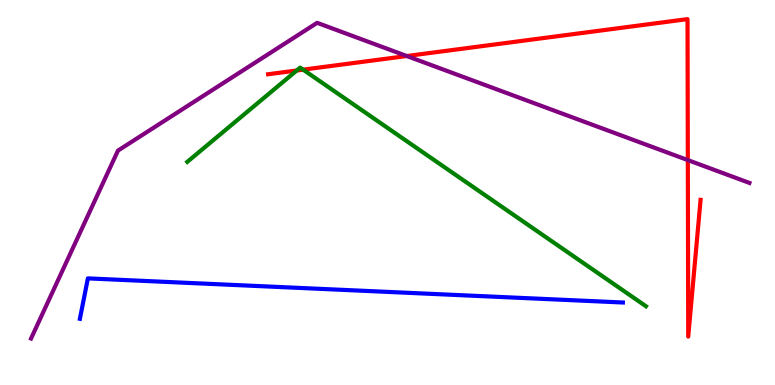[{'lines': ['blue', 'red'], 'intersections': []}, {'lines': ['green', 'red'], 'intersections': [{'x': 3.83, 'y': 8.17}, {'x': 3.91, 'y': 8.19}]}, {'lines': ['purple', 'red'], 'intersections': [{'x': 5.25, 'y': 8.54}, {'x': 8.88, 'y': 5.84}]}, {'lines': ['blue', 'green'], 'intersections': []}, {'lines': ['blue', 'purple'], 'intersections': []}, {'lines': ['green', 'purple'], 'intersections': []}]